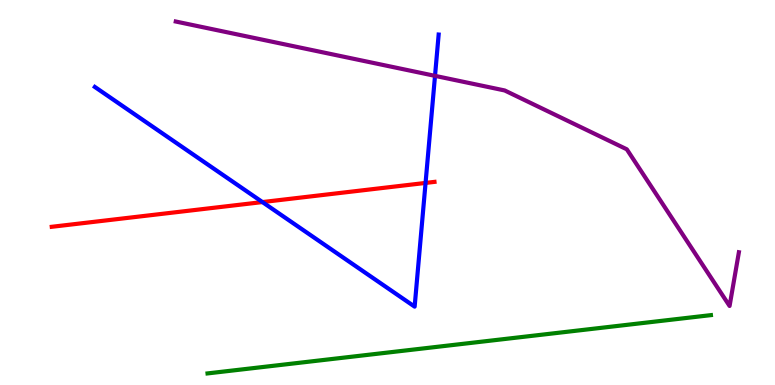[{'lines': ['blue', 'red'], 'intersections': [{'x': 3.39, 'y': 4.75}, {'x': 5.49, 'y': 5.25}]}, {'lines': ['green', 'red'], 'intersections': []}, {'lines': ['purple', 'red'], 'intersections': []}, {'lines': ['blue', 'green'], 'intersections': []}, {'lines': ['blue', 'purple'], 'intersections': [{'x': 5.61, 'y': 8.03}]}, {'lines': ['green', 'purple'], 'intersections': []}]